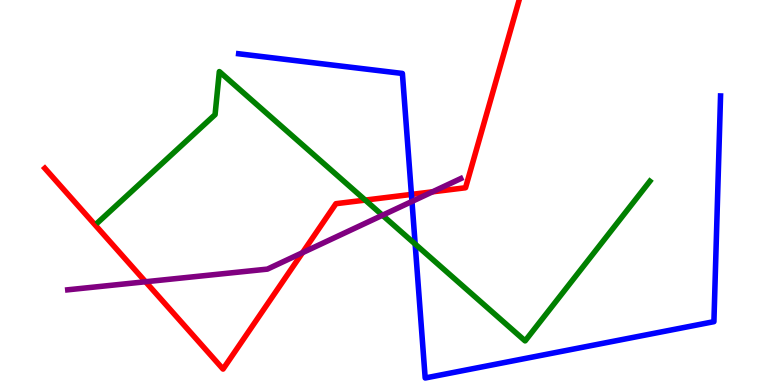[{'lines': ['blue', 'red'], 'intersections': [{'x': 5.31, 'y': 4.95}]}, {'lines': ['green', 'red'], 'intersections': [{'x': 4.71, 'y': 4.8}]}, {'lines': ['purple', 'red'], 'intersections': [{'x': 1.88, 'y': 2.68}, {'x': 3.9, 'y': 3.44}, {'x': 5.58, 'y': 5.02}]}, {'lines': ['blue', 'green'], 'intersections': [{'x': 5.36, 'y': 3.66}]}, {'lines': ['blue', 'purple'], 'intersections': [{'x': 5.32, 'y': 4.77}]}, {'lines': ['green', 'purple'], 'intersections': [{'x': 4.93, 'y': 4.41}]}]